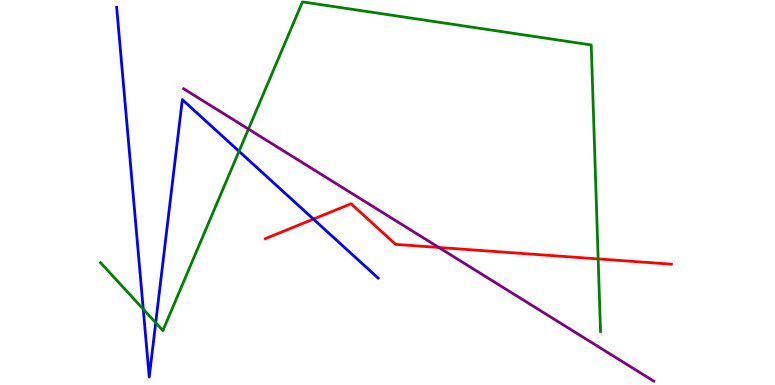[{'lines': ['blue', 'red'], 'intersections': [{'x': 4.04, 'y': 4.31}]}, {'lines': ['green', 'red'], 'intersections': [{'x': 7.72, 'y': 3.27}]}, {'lines': ['purple', 'red'], 'intersections': [{'x': 5.66, 'y': 3.57}]}, {'lines': ['blue', 'green'], 'intersections': [{'x': 1.85, 'y': 1.97}, {'x': 2.01, 'y': 1.62}, {'x': 3.08, 'y': 6.07}]}, {'lines': ['blue', 'purple'], 'intersections': []}, {'lines': ['green', 'purple'], 'intersections': [{'x': 3.21, 'y': 6.65}]}]